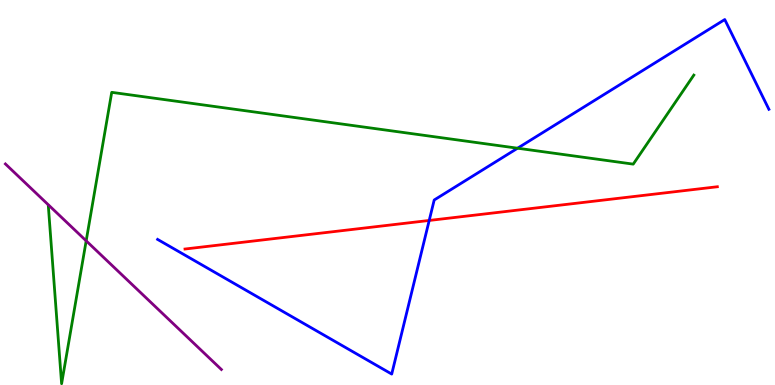[{'lines': ['blue', 'red'], 'intersections': [{'x': 5.54, 'y': 4.27}]}, {'lines': ['green', 'red'], 'intersections': []}, {'lines': ['purple', 'red'], 'intersections': []}, {'lines': ['blue', 'green'], 'intersections': [{'x': 6.68, 'y': 6.15}]}, {'lines': ['blue', 'purple'], 'intersections': []}, {'lines': ['green', 'purple'], 'intersections': [{'x': 1.11, 'y': 3.74}]}]